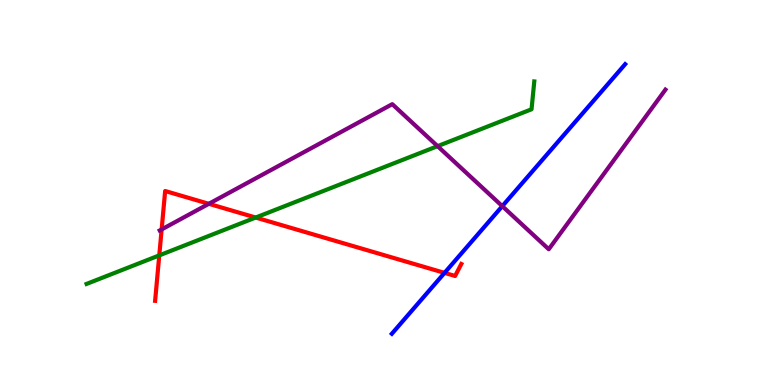[{'lines': ['blue', 'red'], 'intersections': [{'x': 5.74, 'y': 2.91}]}, {'lines': ['green', 'red'], 'intersections': [{'x': 2.06, 'y': 3.37}, {'x': 3.3, 'y': 4.35}]}, {'lines': ['purple', 'red'], 'intersections': [{'x': 2.09, 'y': 4.04}, {'x': 2.69, 'y': 4.71}]}, {'lines': ['blue', 'green'], 'intersections': []}, {'lines': ['blue', 'purple'], 'intersections': [{'x': 6.48, 'y': 4.65}]}, {'lines': ['green', 'purple'], 'intersections': [{'x': 5.65, 'y': 6.2}]}]